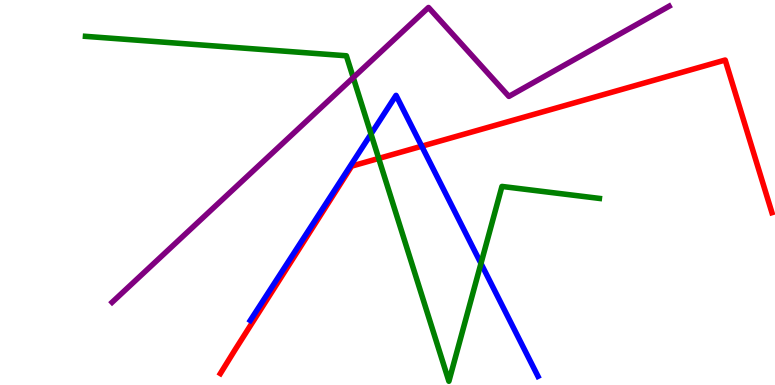[{'lines': ['blue', 'red'], 'intersections': [{'x': 5.44, 'y': 6.2}]}, {'lines': ['green', 'red'], 'intersections': [{'x': 4.89, 'y': 5.88}]}, {'lines': ['purple', 'red'], 'intersections': []}, {'lines': ['blue', 'green'], 'intersections': [{'x': 4.79, 'y': 6.52}, {'x': 6.21, 'y': 3.16}]}, {'lines': ['blue', 'purple'], 'intersections': []}, {'lines': ['green', 'purple'], 'intersections': [{'x': 4.56, 'y': 7.98}]}]